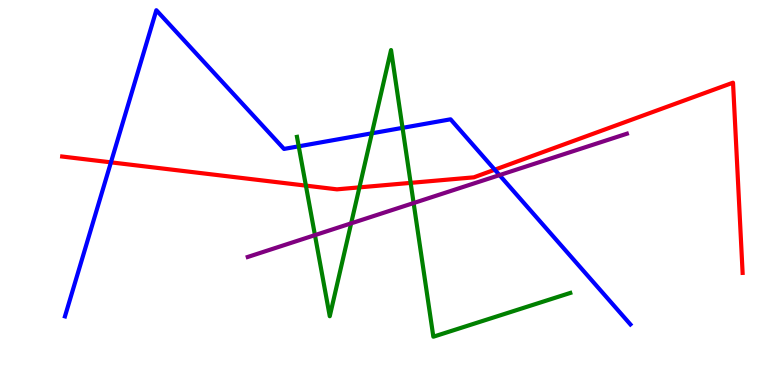[{'lines': ['blue', 'red'], 'intersections': [{'x': 1.43, 'y': 5.78}, {'x': 6.38, 'y': 5.59}]}, {'lines': ['green', 'red'], 'intersections': [{'x': 3.95, 'y': 5.18}, {'x': 4.64, 'y': 5.13}, {'x': 5.3, 'y': 5.25}]}, {'lines': ['purple', 'red'], 'intersections': []}, {'lines': ['blue', 'green'], 'intersections': [{'x': 3.85, 'y': 6.2}, {'x': 4.8, 'y': 6.54}, {'x': 5.19, 'y': 6.68}]}, {'lines': ['blue', 'purple'], 'intersections': [{'x': 6.45, 'y': 5.45}]}, {'lines': ['green', 'purple'], 'intersections': [{'x': 4.06, 'y': 3.89}, {'x': 4.53, 'y': 4.2}, {'x': 5.34, 'y': 4.73}]}]